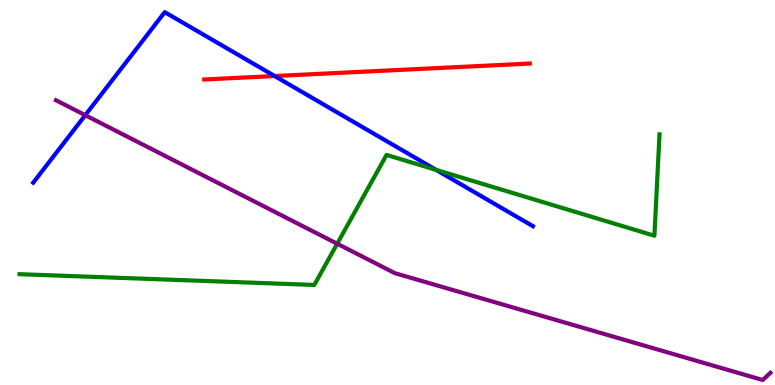[{'lines': ['blue', 'red'], 'intersections': [{'x': 3.54, 'y': 8.03}]}, {'lines': ['green', 'red'], 'intersections': []}, {'lines': ['purple', 'red'], 'intersections': []}, {'lines': ['blue', 'green'], 'intersections': [{'x': 5.63, 'y': 5.59}]}, {'lines': ['blue', 'purple'], 'intersections': [{'x': 1.1, 'y': 7.01}]}, {'lines': ['green', 'purple'], 'intersections': [{'x': 4.35, 'y': 3.67}]}]